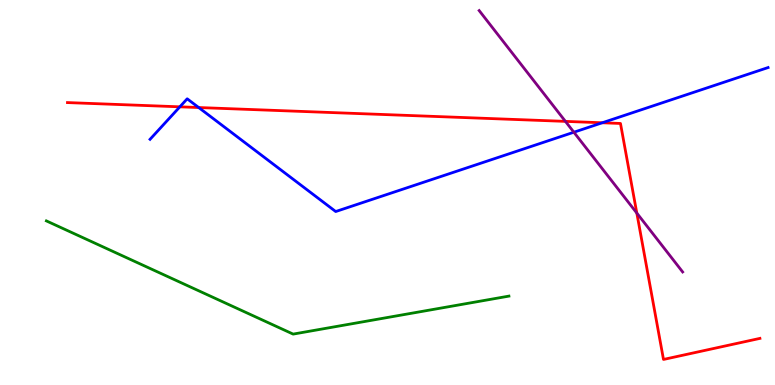[{'lines': ['blue', 'red'], 'intersections': [{'x': 2.32, 'y': 7.23}, {'x': 2.56, 'y': 7.21}, {'x': 7.77, 'y': 6.81}]}, {'lines': ['green', 'red'], 'intersections': []}, {'lines': ['purple', 'red'], 'intersections': [{'x': 7.3, 'y': 6.85}, {'x': 8.22, 'y': 4.47}]}, {'lines': ['blue', 'green'], 'intersections': []}, {'lines': ['blue', 'purple'], 'intersections': [{'x': 7.4, 'y': 6.57}]}, {'lines': ['green', 'purple'], 'intersections': []}]